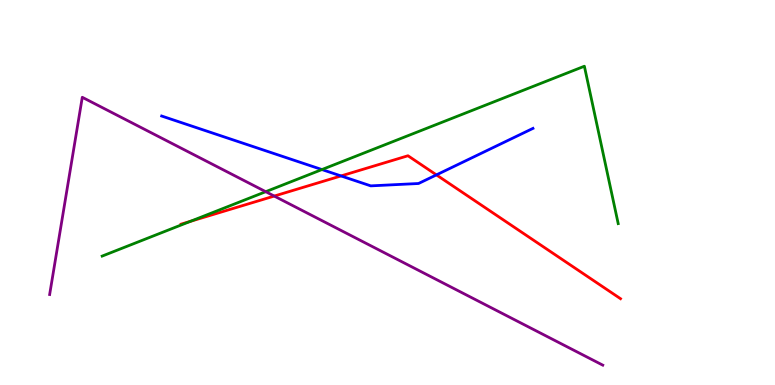[{'lines': ['blue', 'red'], 'intersections': [{'x': 4.4, 'y': 5.43}, {'x': 5.63, 'y': 5.46}]}, {'lines': ['green', 'red'], 'intersections': [{'x': 2.46, 'y': 4.25}]}, {'lines': ['purple', 'red'], 'intersections': [{'x': 3.54, 'y': 4.91}]}, {'lines': ['blue', 'green'], 'intersections': [{'x': 4.15, 'y': 5.6}]}, {'lines': ['blue', 'purple'], 'intersections': []}, {'lines': ['green', 'purple'], 'intersections': [{'x': 3.43, 'y': 5.02}]}]